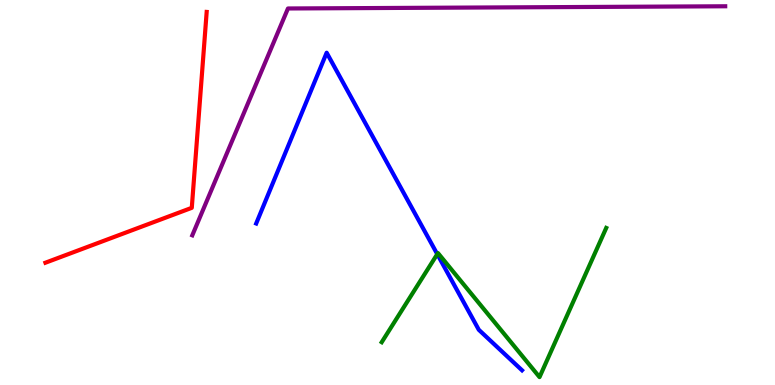[{'lines': ['blue', 'red'], 'intersections': []}, {'lines': ['green', 'red'], 'intersections': []}, {'lines': ['purple', 'red'], 'intersections': []}, {'lines': ['blue', 'green'], 'intersections': [{'x': 5.64, 'y': 3.4}]}, {'lines': ['blue', 'purple'], 'intersections': []}, {'lines': ['green', 'purple'], 'intersections': []}]